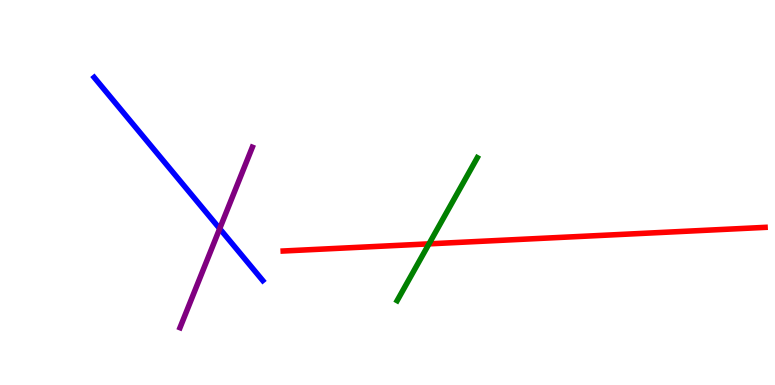[{'lines': ['blue', 'red'], 'intersections': []}, {'lines': ['green', 'red'], 'intersections': [{'x': 5.54, 'y': 3.67}]}, {'lines': ['purple', 'red'], 'intersections': []}, {'lines': ['blue', 'green'], 'intersections': []}, {'lines': ['blue', 'purple'], 'intersections': [{'x': 2.83, 'y': 4.06}]}, {'lines': ['green', 'purple'], 'intersections': []}]